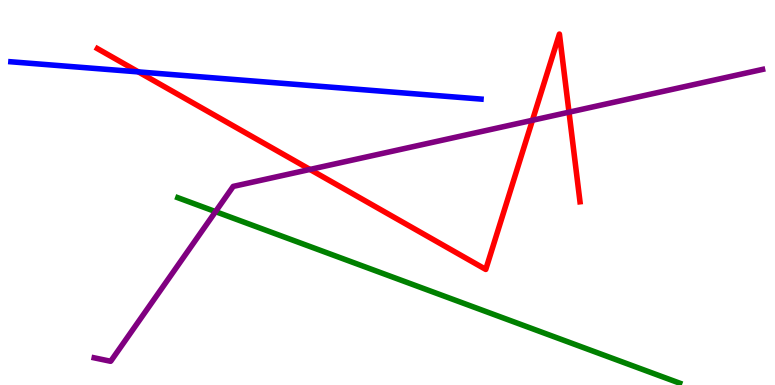[{'lines': ['blue', 'red'], 'intersections': [{'x': 1.79, 'y': 8.13}]}, {'lines': ['green', 'red'], 'intersections': []}, {'lines': ['purple', 'red'], 'intersections': [{'x': 4.0, 'y': 5.6}, {'x': 6.87, 'y': 6.88}, {'x': 7.34, 'y': 7.09}]}, {'lines': ['blue', 'green'], 'intersections': []}, {'lines': ['blue', 'purple'], 'intersections': []}, {'lines': ['green', 'purple'], 'intersections': [{'x': 2.78, 'y': 4.5}]}]